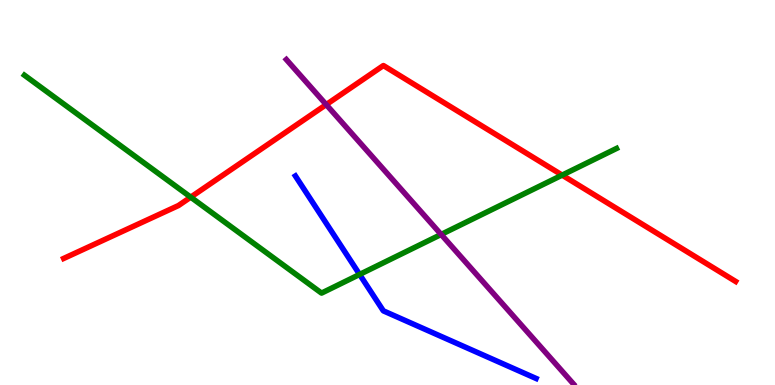[{'lines': ['blue', 'red'], 'intersections': []}, {'lines': ['green', 'red'], 'intersections': [{'x': 2.46, 'y': 4.88}, {'x': 7.25, 'y': 5.45}]}, {'lines': ['purple', 'red'], 'intersections': [{'x': 4.21, 'y': 7.28}]}, {'lines': ['blue', 'green'], 'intersections': [{'x': 4.64, 'y': 2.87}]}, {'lines': ['blue', 'purple'], 'intersections': []}, {'lines': ['green', 'purple'], 'intersections': [{'x': 5.69, 'y': 3.91}]}]